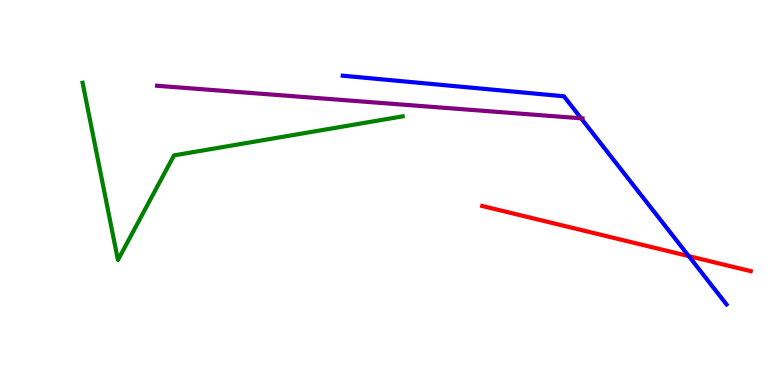[{'lines': ['blue', 'red'], 'intersections': [{'x': 8.89, 'y': 3.35}]}, {'lines': ['green', 'red'], 'intersections': []}, {'lines': ['purple', 'red'], 'intersections': []}, {'lines': ['blue', 'green'], 'intersections': []}, {'lines': ['blue', 'purple'], 'intersections': [{'x': 7.5, 'y': 6.93}]}, {'lines': ['green', 'purple'], 'intersections': []}]